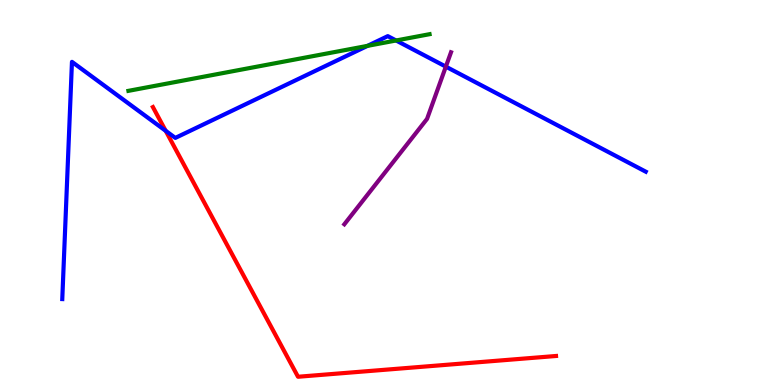[{'lines': ['blue', 'red'], 'intersections': [{'x': 2.14, 'y': 6.6}]}, {'lines': ['green', 'red'], 'intersections': []}, {'lines': ['purple', 'red'], 'intersections': []}, {'lines': ['blue', 'green'], 'intersections': [{'x': 4.74, 'y': 8.81}, {'x': 5.11, 'y': 8.95}]}, {'lines': ['blue', 'purple'], 'intersections': [{'x': 5.75, 'y': 8.27}]}, {'lines': ['green', 'purple'], 'intersections': []}]